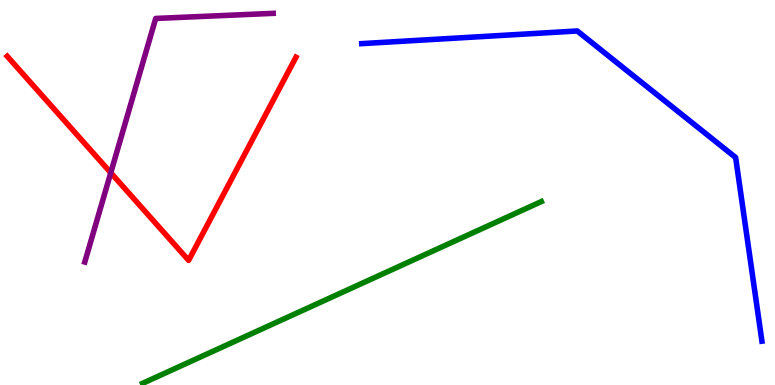[{'lines': ['blue', 'red'], 'intersections': []}, {'lines': ['green', 'red'], 'intersections': []}, {'lines': ['purple', 'red'], 'intersections': [{'x': 1.43, 'y': 5.51}]}, {'lines': ['blue', 'green'], 'intersections': []}, {'lines': ['blue', 'purple'], 'intersections': []}, {'lines': ['green', 'purple'], 'intersections': []}]